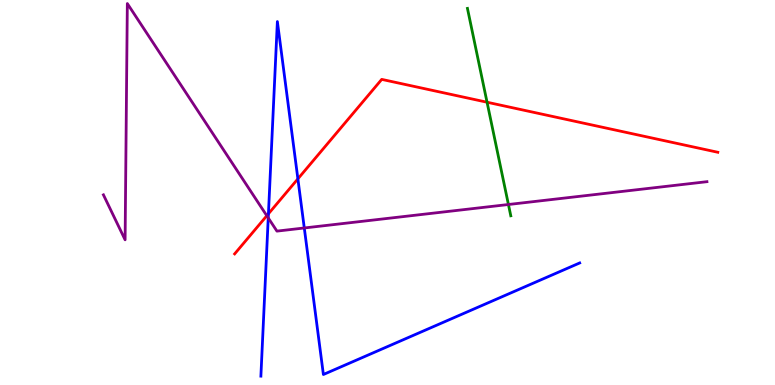[{'lines': ['blue', 'red'], 'intersections': [{'x': 3.46, 'y': 4.45}, {'x': 3.84, 'y': 5.35}]}, {'lines': ['green', 'red'], 'intersections': [{'x': 6.28, 'y': 7.34}]}, {'lines': ['purple', 'red'], 'intersections': [{'x': 3.44, 'y': 4.4}]}, {'lines': ['blue', 'green'], 'intersections': []}, {'lines': ['blue', 'purple'], 'intersections': [{'x': 3.46, 'y': 4.34}, {'x': 3.93, 'y': 4.08}]}, {'lines': ['green', 'purple'], 'intersections': [{'x': 6.56, 'y': 4.69}]}]